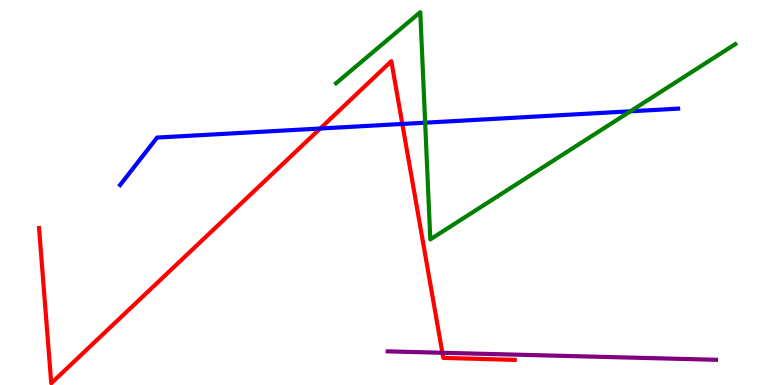[{'lines': ['blue', 'red'], 'intersections': [{'x': 4.13, 'y': 6.66}, {'x': 5.19, 'y': 6.78}]}, {'lines': ['green', 'red'], 'intersections': []}, {'lines': ['purple', 'red'], 'intersections': [{'x': 5.71, 'y': 0.837}]}, {'lines': ['blue', 'green'], 'intersections': [{'x': 5.49, 'y': 6.81}, {'x': 8.13, 'y': 7.11}]}, {'lines': ['blue', 'purple'], 'intersections': []}, {'lines': ['green', 'purple'], 'intersections': []}]